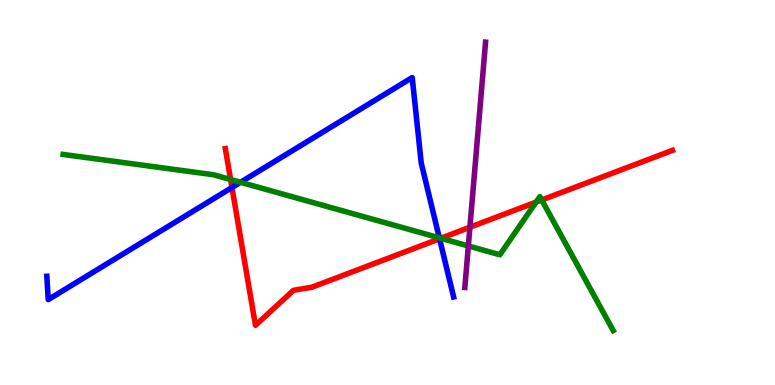[{'lines': ['blue', 'red'], 'intersections': [{'x': 2.99, 'y': 5.13}, {'x': 5.67, 'y': 3.8}]}, {'lines': ['green', 'red'], 'intersections': [{'x': 2.98, 'y': 5.34}, {'x': 5.69, 'y': 3.81}, {'x': 6.92, 'y': 4.75}, {'x': 6.99, 'y': 4.81}]}, {'lines': ['purple', 'red'], 'intersections': [{'x': 6.06, 'y': 4.1}]}, {'lines': ['blue', 'green'], 'intersections': [{'x': 3.1, 'y': 5.27}, {'x': 5.67, 'y': 3.82}]}, {'lines': ['blue', 'purple'], 'intersections': []}, {'lines': ['green', 'purple'], 'intersections': [{'x': 6.04, 'y': 3.61}]}]